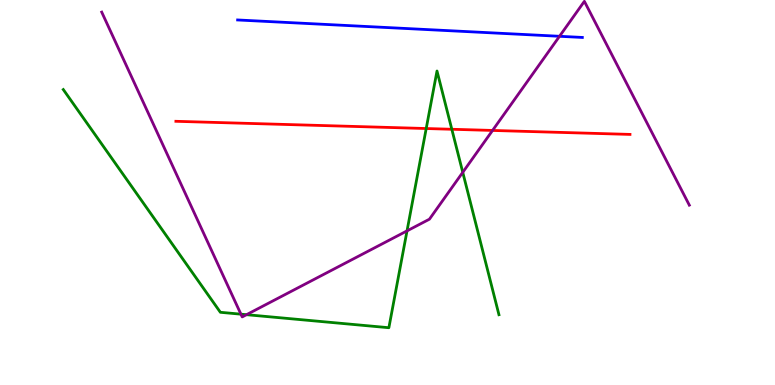[{'lines': ['blue', 'red'], 'intersections': []}, {'lines': ['green', 'red'], 'intersections': [{'x': 5.5, 'y': 6.66}, {'x': 5.83, 'y': 6.64}]}, {'lines': ['purple', 'red'], 'intersections': [{'x': 6.36, 'y': 6.61}]}, {'lines': ['blue', 'green'], 'intersections': []}, {'lines': ['blue', 'purple'], 'intersections': [{'x': 7.22, 'y': 9.06}]}, {'lines': ['green', 'purple'], 'intersections': [{'x': 3.11, 'y': 1.84}, {'x': 3.18, 'y': 1.83}, {'x': 5.25, 'y': 4.0}, {'x': 5.97, 'y': 5.52}]}]